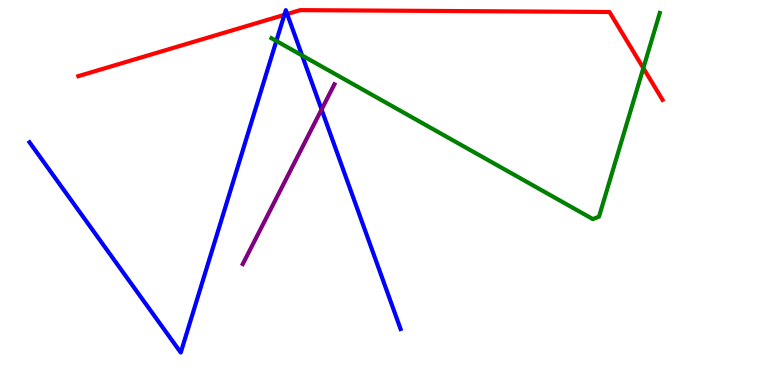[{'lines': ['blue', 'red'], 'intersections': [{'x': 3.67, 'y': 9.61}, {'x': 3.71, 'y': 9.64}]}, {'lines': ['green', 'red'], 'intersections': [{'x': 8.3, 'y': 8.23}]}, {'lines': ['purple', 'red'], 'intersections': []}, {'lines': ['blue', 'green'], 'intersections': [{'x': 3.57, 'y': 8.94}, {'x': 3.9, 'y': 8.56}]}, {'lines': ['blue', 'purple'], 'intersections': [{'x': 4.15, 'y': 7.16}]}, {'lines': ['green', 'purple'], 'intersections': []}]